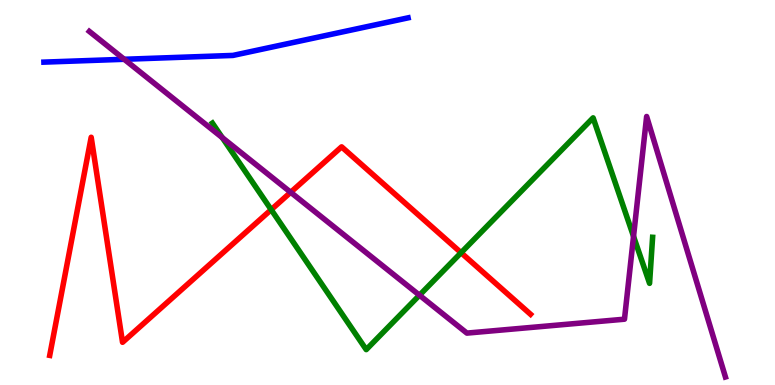[{'lines': ['blue', 'red'], 'intersections': []}, {'lines': ['green', 'red'], 'intersections': [{'x': 3.5, 'y': 4.55}, {'x': 5.95, 'y': 3.44}]}, {'lines': ['purple', 'red'], 'intersections': [{'x': 3.75, 'y': 5.01}]}, {'lines': ['blue', 'green'], 'intersections': []}, {'lines': ['blue', 'purple'], 'intersections': [{'x': 1.6, 'y': 8.46}]}, {'lines': ['green', 'purple'], 'intersections': [{'x': 2.87, 'y': 6.43}, {'x': 5.41, 'y': 2.33}, {'x': 8.17, 'y': 3.86}]}]